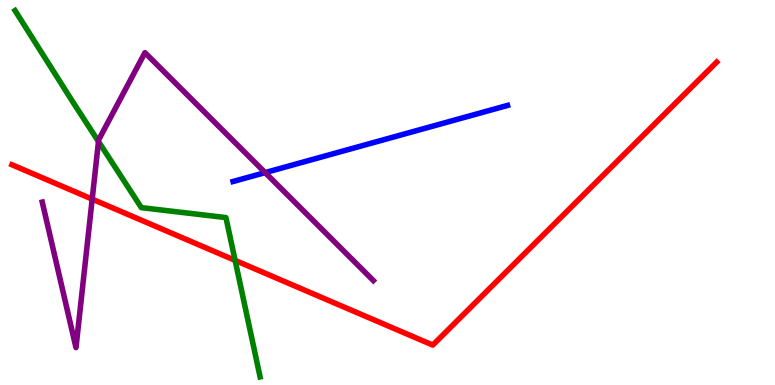[{'lines': ['blue', 'red'], 'intersections': []}, {'lines': ['green', 'red'], 'intersections': [{'x': 3.03, 'y': 3.24}]}, {'lines': ['purple', 'red'], 'intersections': [{'x': 1.19, 'y': 4.83}]}, {'lines': ['blue', 'green'], 'intersections': []}, {'lines': ['blue', 'purple'], 'intersections': [{'x': 3.42, 'y': 5.52}]}, {'lines': ['green', 'purple'], 'intersections': [{'x': 1.27, 'y': 6.32}]}]